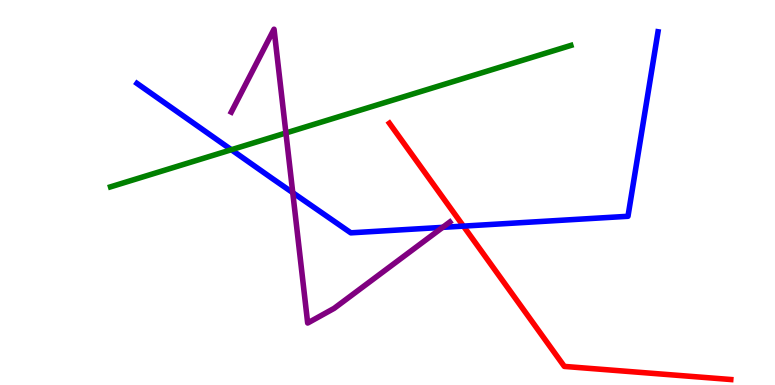[{'lines': ['blue', 'red'], 'intersections': [{'x': 5.98, 'y': 4.13}]}, {'lines': ['green', 'red'], 'intersections': []}, {'lines': ['purple', 'red'], 'intersections': []}, {'lines': ['blue', 'green'], 'intersections': [{'x': 2.99, 'y': 6.11}]}, {'lines': ['blue', 'purple'], 'intersections': [{'x': 3.78, 'y': 5.0}, {'x': 5.71, 'y': 4.09}]}, {'lines': ['green', 'purple'], 'intersections': [{'x': 3.69, 'y': 6.55}]}]